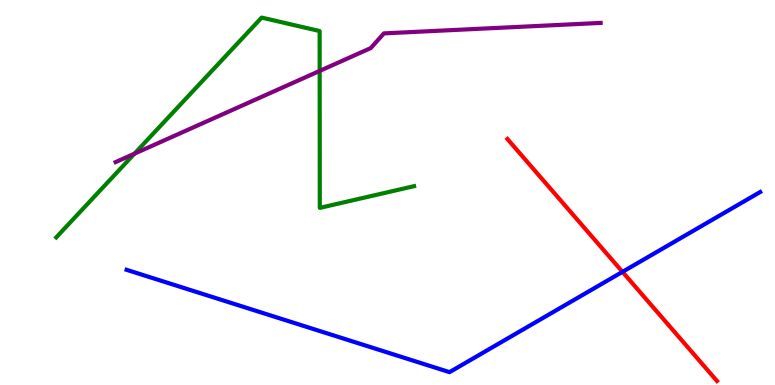[{'lines': ['blue', 'red'], 'intersections': [{'x': 8.03, 'y': 2.94}]}, {'lines': ['green', 'red'], 'intersections': []}, {'lines': ['purple', 'red'], 'intersections': []}, {'lines': ['blue', 'green'], 'intersections': []}, {'lines': ['blue', 'purple'], 'intersections': []}, {'lines': ['green', 'purple'], 'intersections': [{'x': 1.74, 'y': 6.01}, {'x': 4.12, 'y': 8.16}]}]